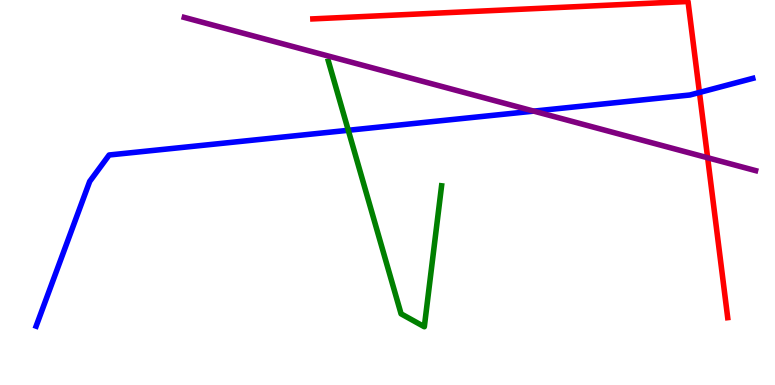[{'lines': ['blue', 'red'], 'intersections': [{'x': 9.03, 'y': 7.6}]}, {'lines': ['green', 'red'], 'intersections': []}, {'lines': ['purple', 'red'], 'intersections': [{'x': 9.13, 'y': 5.9}]}, {'lines': ['blue', 'green'], 'intersections': [{'x': 4.49, 'y': 6.62}]}, {'lines': ['blue', 'purple'], 'intersections': [{'x': 6.89, 'y': 7.11}]}, {'lines': ['green', 'purple'], 'intersections': []}]